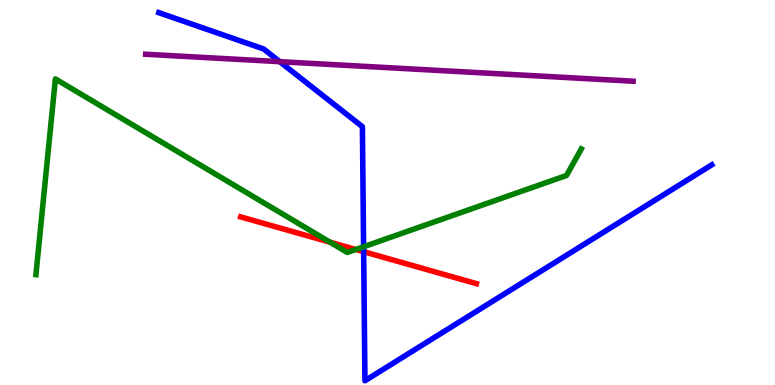[{'lines': ['blue', 'red'], 'intersections': [{'x': 4.69, 'y': 3.46}]}, {'lines': ['green', 'red'], 'intersections': [{'x': 4.26, 'y': 3.71}, {'x': 4.59, 'y': 3.52}]}, {'lines': ['purple', 'red'], 'intersections': []}, {'lines': ['blue', 'green'], 'intersections': [{'x': 4.69, 'y': 3.59}]}, {'lines': ['blue', 'purple'], 'intersections': [{'x': 3.61, 'y': 8.4}]}, {'lines': ['green', 'purple'], 'intersections': []}]